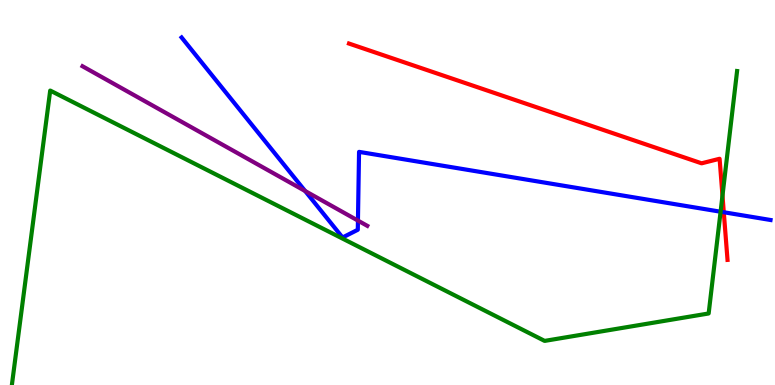[{'lines': ['blue', 'red'], 'intersections': [{'x': 9.34, 'y': 4.49}]}, {'lines': ['green', 'red'], 'intersections': [{'x': 9.32, 'y': 4.92}]}, {'lines': ['purple', 'red'], 'intersections': []}, {'lines': ['blue', 'green'], 'intersections': [{'x': 9.3, 'y': 4.5}]}, {'lines': ['blue', 'purple'], 'intersections': [{'x': 3.94, 'y': 5.04}, {'x': 4.62, 'y': 4.27}]}, {'lines': ['green', 'purple'], 'intersections': []}]